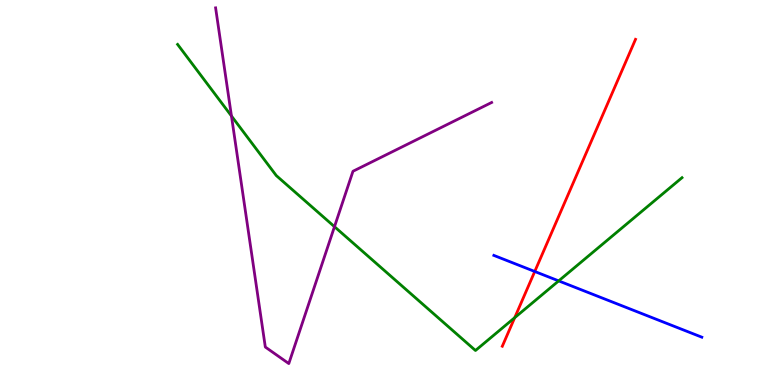[{'lines': ['blue', 'red'], 'intersections': [{'x': 6.9, 'y': 2.95}]}, {'lines': ['green', 'red'], 'intersections': [{'x': 6.64, 'y': 1.75}]}, {'lines': ['purple', 'red'], 'intersections': []}, {'lines': ['blue', 'green'], 'intersections': [{'x': 7.21, 'y': 2.7}]}, {'lines': ['blue', 'purple'], 'intersections': []}, {'lines': ['green', 'purple'], 'intersections': [{'x': 2.99, 'y': 6.99}, {'x': 4.32, 'y': 4.11}]}]